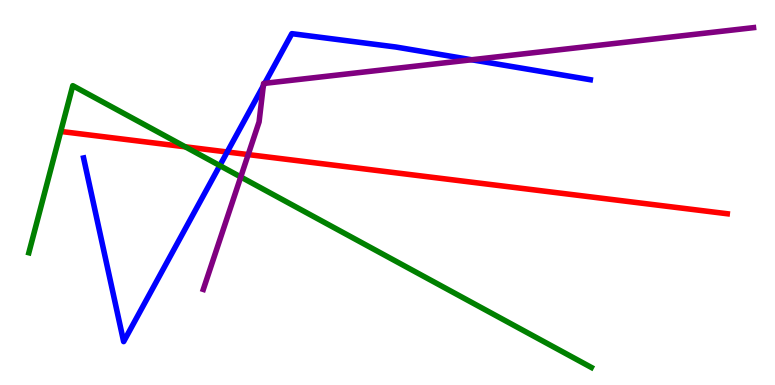[{'lines': ['blue', 'red'], 'intersections': [{'x': 2.93, 'y': 6.05}]}, {'lines': ['green', 'red'], 'intersections': [{'x': 2.39, 'y': 6.19}]}, {'lines': ['purple', 'red'], 'intersections': [{'x': 3.2, 'y': 5.98}]}, {'lines': ['blue', 'green'], 'intersections': [{'x': 2.84, 'y': 5.7}]}, {'lines': ['blue', 'purple'], 'intersections': [{'x': 3.4, 'y': 7.77}, {'x': 3.42, 'y': 7.84}, {'x': 6.09, 'y': 8.45}]}, {'lines': ['green', 'purple'], 'intersections': [{'x': 3.11, 'y': 5.4}]}]